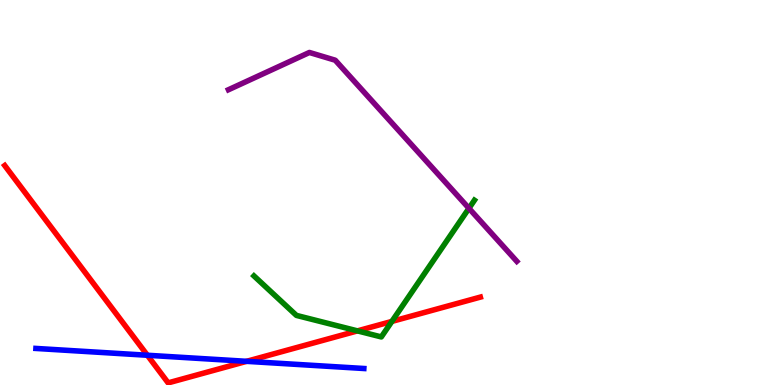[{'lines': ['blue', 'red'], 'intersections': [{'x': 1.9, 'y': 0.773}, {'x': 3.18, 'y': 0.615}]}, {'lines': ['green', 'red'], 'intersections': [{'x': 4.61, 'y': 1.41}, {'x': 5.06, 'y': 1.65}]}, {'lines': ['purple', 'red'], 'intersections': []}, {'lines': ['blue', 'green'], 'intersections': []}, {'lines': ['blue', 'purple'], 'intersections': []}, {'lines': ['green', 'purple'], 'intersections': [{'x': 6.05, 'y': 4.59}]}]